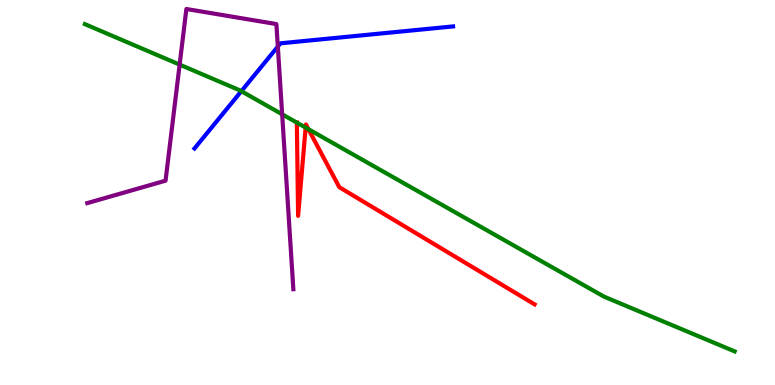[{'lines': ['blue', 'red'], 'intersections': []}, {'lines': ['green', 'red'], 'intersections': [{'x': 3.83, 'y': 6.82}, {'x': 3.94, 'y': 6.69}, {'x': 3.98, 'y': 6.64}]}, {'lines': ['purple', 'red'], 'intersections': []}, {'lines': ['blue', 'green'], 'intersections': [{'x': 3.11, 'y': 7.63}]}, {'lines': ['blue', 'purple'], 'intersections': [{'x': 3.58, 'y': 8.79}]}, {'lines': ['green', 'purple'], 'intersections': [{'x': 2.32, 'y': 8.32}, {'x': 3.64, 'y': 7.03}]}]